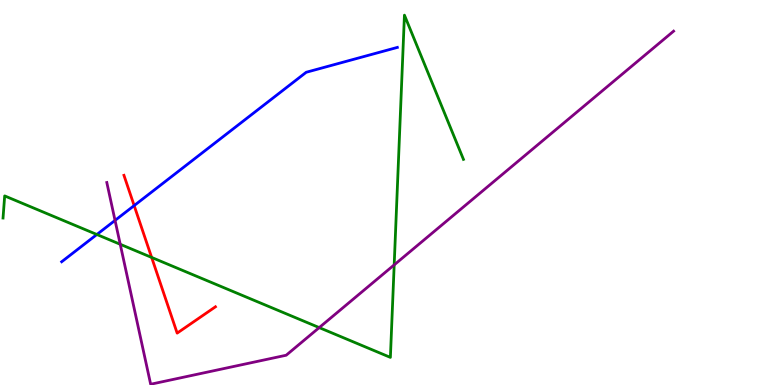[{'lines': ['blue', 'red'], 'intersections': [{'x': 1.73, 'y': 4.66}]}, {'lines': ['green', 'red'], 'intersections': [{'x': 1.96, 'y': 3.31}]}, {'lines': ['purple', 'red'], 'intersections': []}, {'lines': ['blue', 'green'], 'intersections': [{'x': 1.25, 'y': 3.91}]}, {'lines': ['blue', 'purple'], 'intersections': [{'x': 1.48, 'y': 4.28}]}, {'lines': ['green', 'purple'], 'intersections': [{'x': 1.55, 'y': 3.65}, {'x': 4.12, 'y': 1.49}, {'x': 5.09, 'y': 3.12}]}]